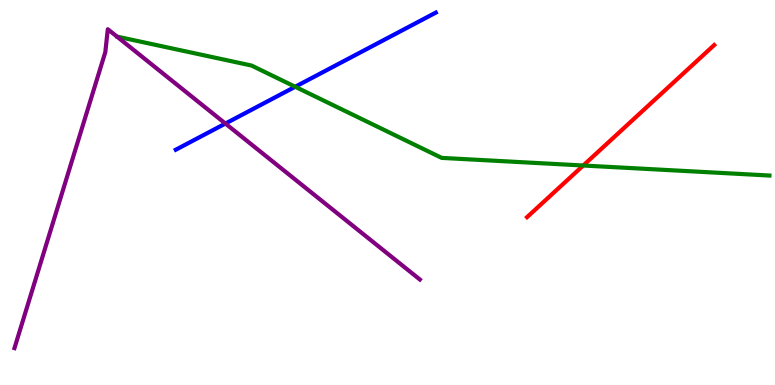[{'lines': ['blue', 'red'], 'intersections': []}, {'lines': ['green', 'red'], 'intersections': [{'x': 7.53, 'y': 5.7}]}, {'lines': ['purple', 'red'], 'intersections': []}, {'lines': ['blue', 'green'], 'intersections': [{'x': 3.81, 'y': 7.75}]}, {'lines': ['blue', 'purple'], 'intersections': [{'x': 2.91, 'y': 6.79}]}, {'lines': ['green', 'purple'], 'intersections': []}]